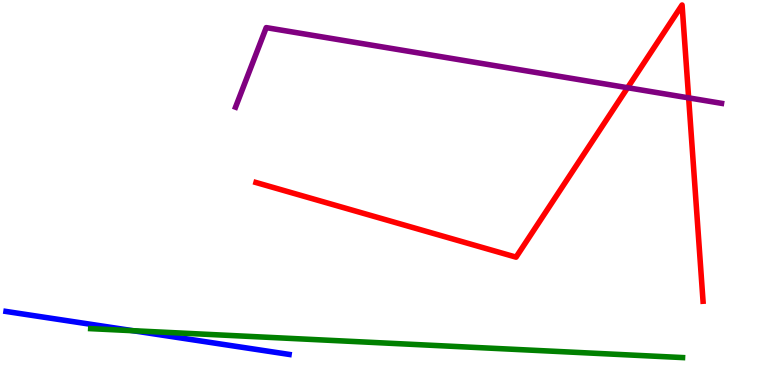[{'lines': ['blue', 'red'], 'intersections': []}, {'lines': ['green', 'red'], 'intersections': []}, {'lines': ['purple', 'red'], 'intersections': [{'x': 8.1, 'y': 7.72}, {'x': 8.89, 'y': 7.46}]}, {'lines': ['blue', 'green'], 'intersections': [{'x': 1.72, 'y': 1.41}]}, {'lines': ['blue', 'purple'], 'intersections': []}, {'lines': ['green', 'purple'], 'intersections': []}]